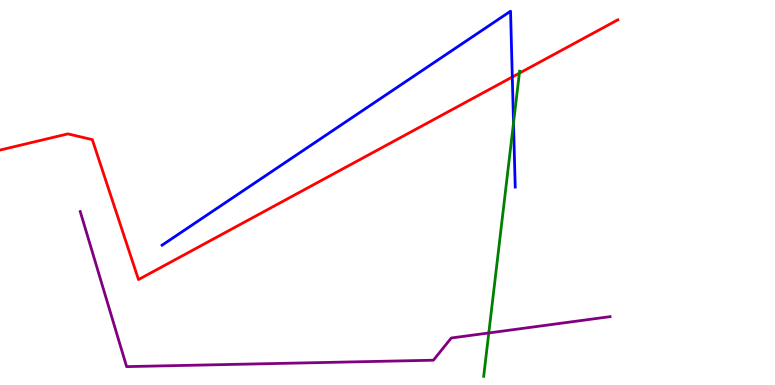[{'lines': ['blue', 'red'], 'intersections': [{'x': 6.61, 'y': 8.0}]}, {'lines': ['green', 'red'], 'intersections': [{'x': 6.7, 'y': 8.1}]}, {'lines': ['purple', 'red'], 'intersections': []}, {'lines': ['blue', 'green'], 'intersections': [{'x': 6.63, 'y': 6.81}]}, {'lines': ['blue', 'purple'], 'intersections': []}, {'lines': ['green', 'purple'], 'intersections': [{'x': 6.31, 'y': 1.35}]}]